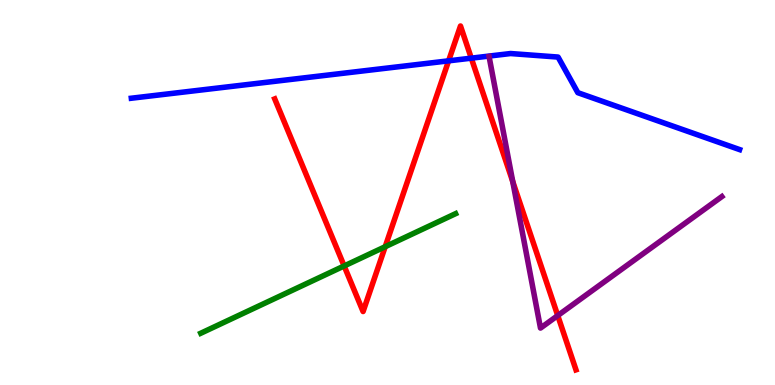[{'lines': ['blue', 'red'], 'intersections': [{'x': 5.79, 'y': 8.42}, {'x': 6.08, 'y': 8.49}]}, {'lines': ['green', 'red'], 'intersections': [{'x': 4.44, 'y': 3.09}, {'x': 4.97, 'y': 3.59}]}, {'lines': ['purple', 'red'], 'intersections': [{'x': 6.62, 'y': 5.28}, {'x': 7.2, 'y': 1.8}]}, {'lines': ['blue', 'green'], 'intersections': []}, {'lines': ['blue', 'purple'], 'intersections': []}, {'lines': ['green', 'purple'], 'intersections': []}]